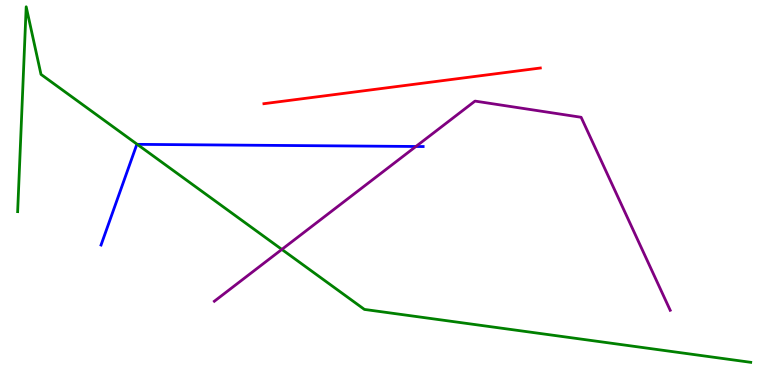[{'lines': ['blue', 'red'], 'intersections': []}, {'lines': ['green', 'red'], 'intersections': []}, {'lines': ['purple', 'red'], 'intersections': []}, {'lines': ['blue', 'green'], 'intersections': [{'x': 1.77, 'y': 6.25}]}, {'lines': ['blue', 'purple'], 'intersections': [{'x': 5.37, 'y': 6.2}]}, {'lines': ['green', 'purple'], 'intersections': [{'x': 3.64, 'y': 3.52}]}]